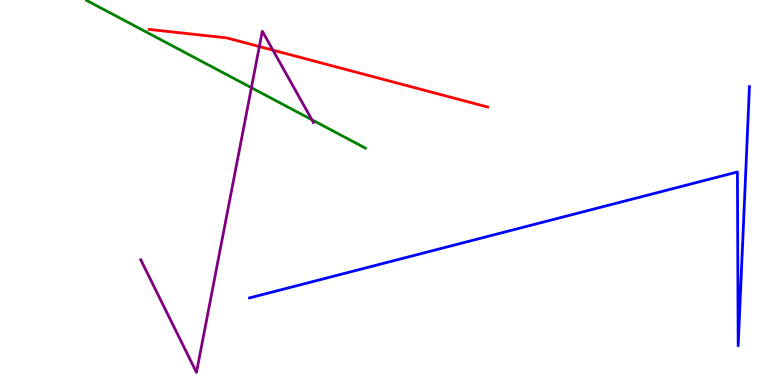[{'lines': ['blue', 'red'], 'intersections': []}, {'lines': ['green', 'red'], 'intersections': []}, {'lines': ['purple', 'red'], 'intersections': [{'x': 3.35, 'y': 8.79}, {'x': 3.52, 'y': 8.7}]}, {'lines': ['blue', 'green'], 'intersections': []}, {'lines': ['blue', 'purple'], 'intersections': []}, {'lines': ['green', 'purple'], 'intersections': [{'x': 3.24, 'y': 7.72}, {'x': 4.02, 'y': 6.89}]}]